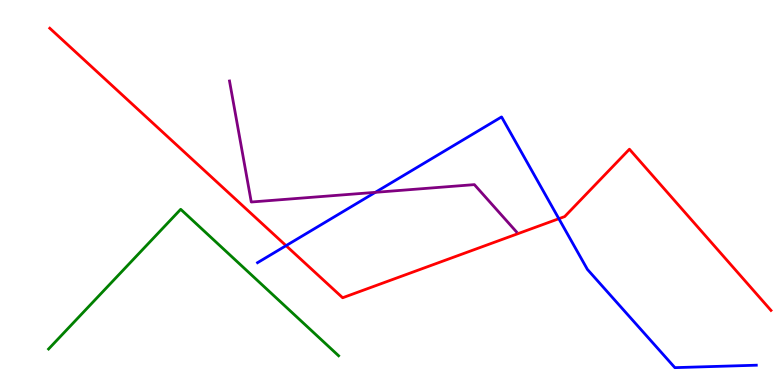[{'lines': ['blue', 'red'], 'intersections': [{'x': 3.69, 'y': 3.62}, {'x': 7.21, 'y': 4.32}]}, {'lines': ['green', 'red'], 'intersections': []}, {'lines': ['purple', 'red'], 'intersections': []}, {'lines': ['blue', 'green'], 'intersections': []}, {'lines': ['blue', 'purple'], 'intersections': [{'x': 4.84, 'y': 5.0}]}, {'lines': ['green', 'purple'], 'intersections': []}]